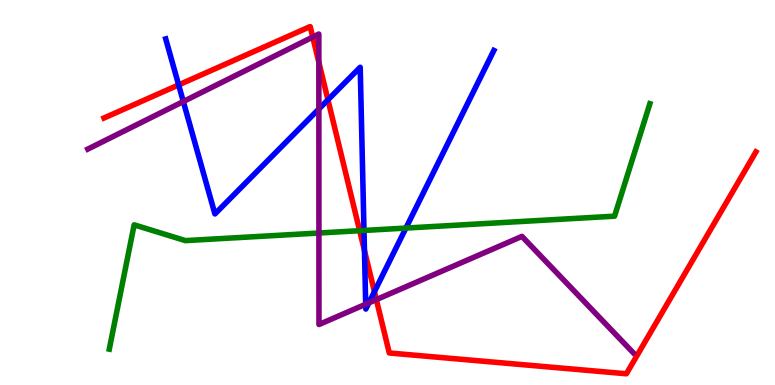[{'lines': ['blue', 'red'], 'intersections': [{'x': 2.31, 'y': 7.79}, {'x': 4.23, 'y': 7.41}, {'x': 4.7, 'y': 3.49}, {'x': 4.83, 'y': 2.42}]}, {'lines': ['green', 'red'], 'intersections': [{'x': 4.64, 'y': 4.01}]}, {'lines': ['purple', 'red'], 'intersections': [{'x': 4.04, 'y': 9.04}, {'x': 4.11, 'y': 8.38}, {'x': 4.86, 'y': 2.22}]}, {'lines': ['blue', 'green'], 'intersections': [{'x': 4.7, 'y': 4.01}, {'x': 5.24, 'y': 4.08}]}, {'lines': ['blue', 'purple'], 'intersections': [{'x': 2.37, 'y': 7.36}, {'x': 4.11, 'y': 7.17}, {'x': 4.72, 'y': 2.1}, {'x': 4.76, 'y': 2.13}]}, {'lines': ['green', 'purple'], 'intersections': [{'x': 4.12, 'y': 3.95}]}]